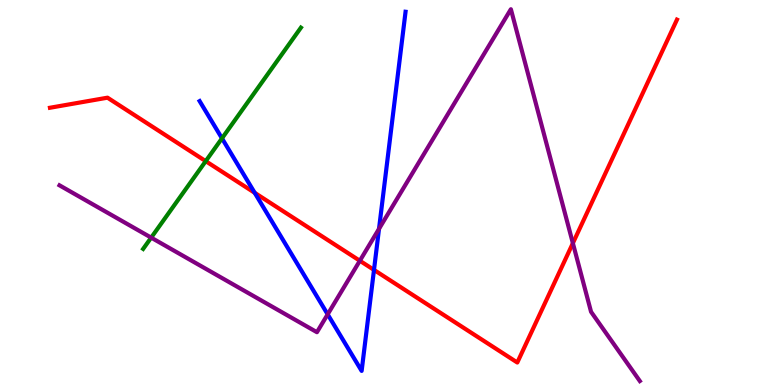[{'lines': ['blue', 'red'], 'intersections': [{'x': 3.29, 'y': 4.99}, {'x': 4.83, 'y': 2.99}]}, {'lines': ['green', 'red'], 'intersections': [{'x': 2.65, 'y': 5.81}]}, {'lines': ['purple', 'red'], 'intersections': [{'x': 4.64, 'y': 3.23}, {'x': 7.39, 'y': 3.68}]}, {'lines': ['blue', 'green'], 'intersections': [{'x': 2.86, 'y': 6.41}]}, {'lines': ['blue', 'purple'], 'intersections': [{'x': 4.23, 'y': 1.84}, {'x': 4.89, 'y': 4.06}]}, {'lines': ['green', 'purple'], 'intersections': [{'x': 1.95, 'y': 3.83}]}]